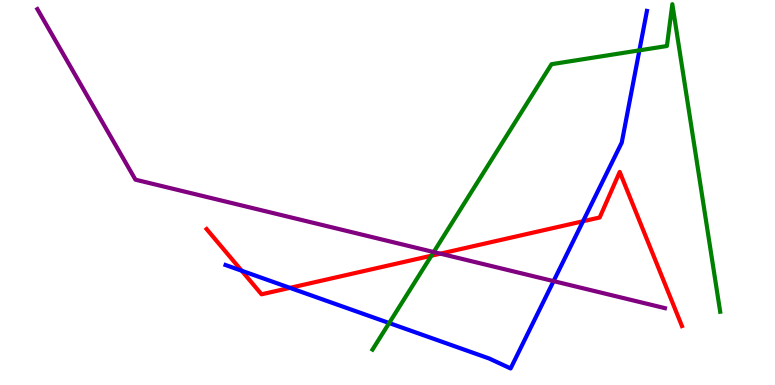[{'lines': ['blue', 'red'], 'intersections': [{'x': 3.12, 'y': 2.97}, {'x': 3.74, 'y': 2.52}, {'x': 7.52, 'y': 4.25}]}, {'lines': ['green', 'red'], 'intersections': [{'x': 5.57, 'y': 3.36}]}, {'lines': ['purple', 'red'], 'intersections': [{'x': 5.68, 'y': 3.41}]}, {'lines': ['blue', 'green'], 'intersections': [{'x': 5.02, 'y': 1.61}, {'x': 8.25, 'y': 8.69}]}, {'lines': ['blue', 'purple'], 'intersections': [{'x': 7.14, 'y': 2.7}]}, {'lines': ['green', 'purple'], 'intersections': [{'x': 5.6, 'y': 3.45}]}]